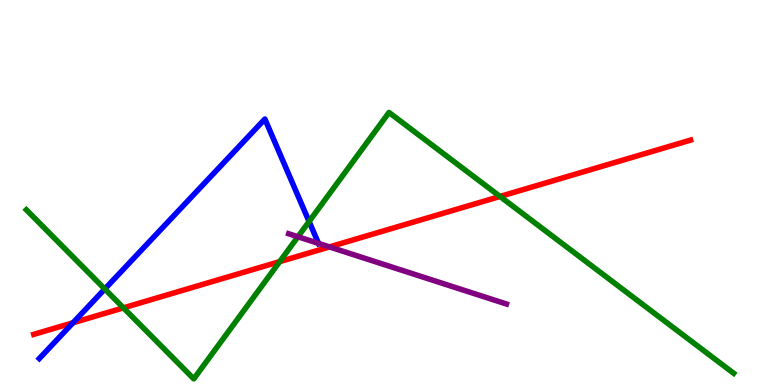[{'lines': ['blue', 'red'], 'intersections': [{'x': 0.942, 'y': 1.62}]}, {'lines': ['green', 'red'], 'intersections': [{'x': 1.59, 'y': 2.0}, {'x': 3.61, 'y': 3.2}, {'x': 6.45, 'y': 4.9}]}, {'lines': ['purple', 'red'], 'intersections': [{'x': 4.25, 'y': 3.59}]}, {'lines': ['blue', 'green'], 'intersections': [{'x': 1.35, 'y': 2.49}, {'x': 3.99, 'y': 4.25}]}, {'lines': ['blue', 'purple'], 'intersections': [{'x': 4.11, 'y': 3.68}]}, {'lines': ['green', 'purple'], 'intersections': [{'x': 3.84, 'y': 3.85}]}]